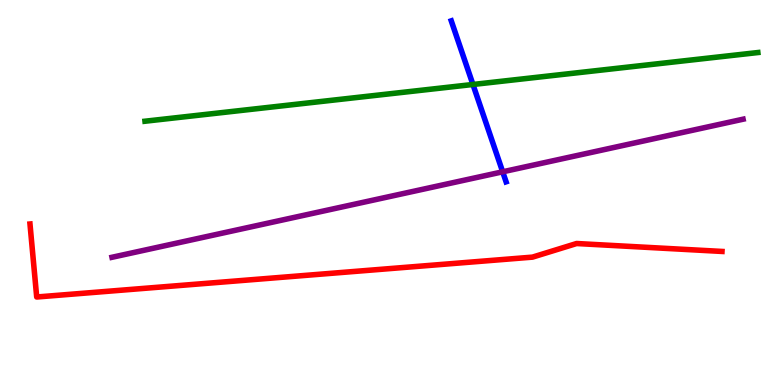[{'lines': ['blue', 'red'], 'intersections': []}, {'lines': ['green', 'red'], 'intersections': []}, {'lines': ['purple', 'red'], 'intersections': []}, {'lines': ['blue', 'green'], 'intersections': [{'x': 6.1, 'y': 7.81}]}, {'lines': ['blue', 'purple'], 'intersections': [{'x': 6.49, 'y': 5.54}]}, {'lines': ['green', 'purple'], 'intersections': []}]